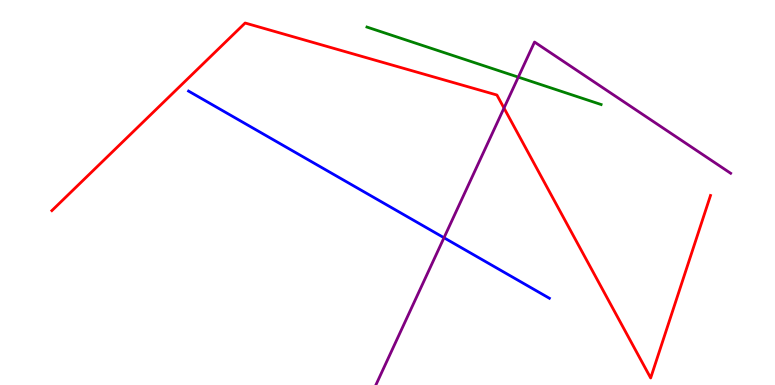[{'lines': ['blue', 'red'], 'intersections': []}, {'lines': ['green', 'red'], 'intersections': []}, {'lines': ['purple', 'red'], 'intersections': [{'x': 6.5, 'y': 7.19}]}, {'lines': ['blue', 'green'], 'intersections': []}, {'lines': ['blue', 'purple'], 'intersections': [{'x': 5.73, 'y': 3.82}]}, {'lines': ['green', 'purple'], 'intersections': [{'x': 6.69, 'y': 8.0}]}]